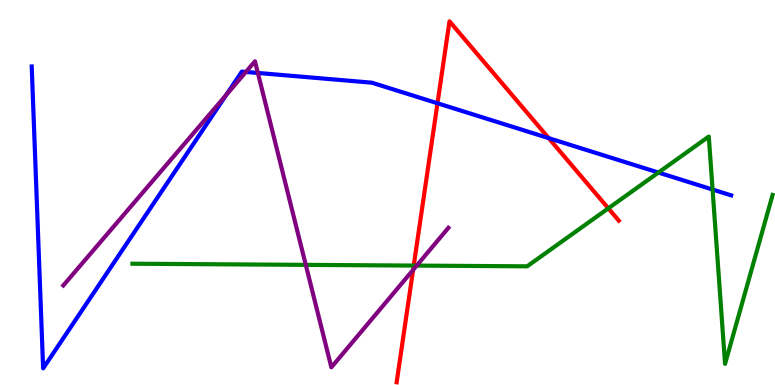[{'lines': ['blue', 'red'], 'intersections': [{'x': 5.64, 'y': 7.32}, {'x': 7.08, 'y': 6.41}]}, {'lines': ['green', 'red'], 'intersections': [{'x': 5.34, 'y': 3.1}, {'x': 7.85, 'y': 4.59}]}, {'lines': ['purple', 'red'], 'intersections': [{'x': 5.33, 'y': 2.99}]}, {'lines': ['blue', 'green'], 'intersections': [{'x': 8.5, 'y': 5.52}, {'x': 9.19, 'y': 5.08}]}, {'lines': ['blue', 'purple'], 'intersections': [{'x': 2.92, 'y': 7.53}, {'x': 3.17, 'y': 8.13}, {'x': 3.33, 'y': 8.11}]}, {'lines': ['green', 'purple'], 'intersections': [{'x': 3.95, 'y': 3.12}, {'x': 5.38, 'y': 3.1}]}]